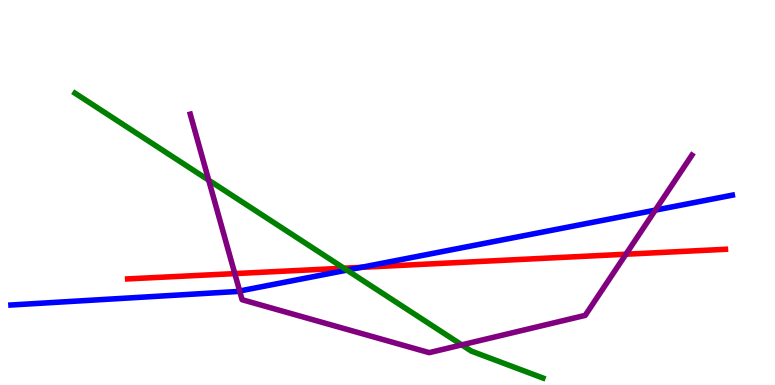[{'lines': ['blue', 'red'], 'intersections': [{'x': 4.66, 'y': 3.06}]}, {'lines': ['green', 'red'], 'intersections': [{'x': 4.44, 'y': 3.03}]}, {'lines': ['purple', 'red'], 'intersections': [{'x': 3.03, 'y': 2.89}, {'x': 8.08, 'y': 3.4}]}, {'lines': ['blue', 'green'], 'intersections': [{'x': 4.48, 'y': 2.98}]}, {'lines': ['blue', 'purple'], 'intersections': [{'x': 3.09, 'y': 2.44}, {'x': 8.46, 'y': 4.54}]}, {'lines': ['green', 'purple'], 'intersections': [{'x': 2.69, 'y': 5.32}, {'x': 5.96, 'y': 1.04}]}]